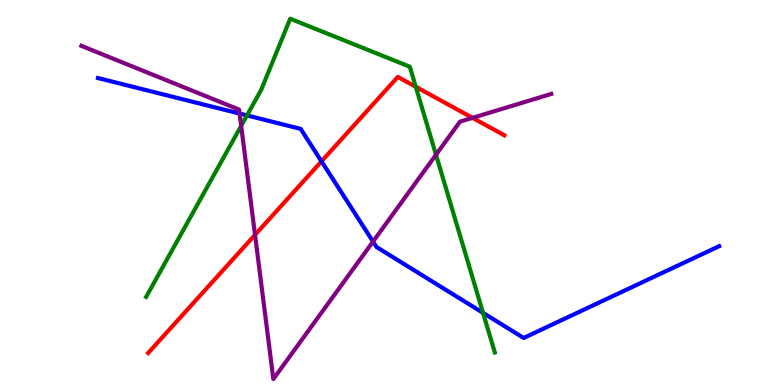[{'lines': ['blue', 'red'], 'intersections': [{'x': 4.15, 'y': 5.81}]}, {'lines': ['green', 'red'], 'intersections': [{'x': 5.36, 'y': 7.75}]}, {'lines': ['purple', 'red'], 'intersections': [{'x': 3.29, 'y': 3.9}, {'x': 6.1, 'y': 6.94}]}, {'lines': ['blue', 'green'], 'intersections': [{'x': 3.19, 'y': 7.0}, {'x': 6.23, 'y': 1.87}]}, {'lines': ['blue', 'purple'], 'intersections': [{'x': 3.09, 'y': 7.05}, {'x': 4.81, 'y': 3.72}]}, {'lines': ['green', 'purple'], 'intersections': [{'x': 3.11, 'y': 6.73}, {'x': 5.63, 'y': 5.98}]}]